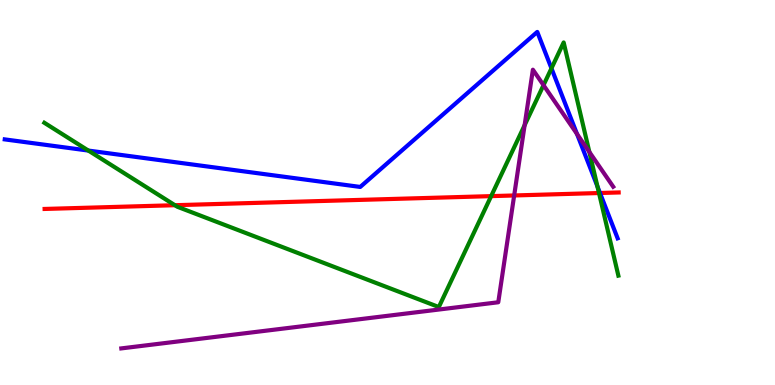[{'lines': ['blue', 'red'], 'intersections': [{'x': 7.74, 'y': 4.99}]}, {'lines': ['green', 'red'], 'intersections': [{'x': 2.26, 'y': 4.67}, {'x': 6.34, 'y': 4.91}, {'x': 7.73, 'y': 4.99}]}, {'lines': ['purple', 'red'], 'intersections': [{'x': 6.63, 'y': 4.92}]}, {'lines': ['blue', 'green'], 'intersections': [{'x': 1.14, 'y': 6.09}, {'x': 7.12, 'y': 8.23}, {'x': 7.71, 'y': 5.16}]}, {'lines': ['blue', 'purple'], 'intersections': [{'x': 7.45, 'y': 6.52}]}, {'lines': ['green', 'purple'], 'intersections': [{'x': 6.77, 'y': 6.75}, {'x': 7.01, 'y': 7.79}, {'x': 7.6, 'y': 6.05}]}]